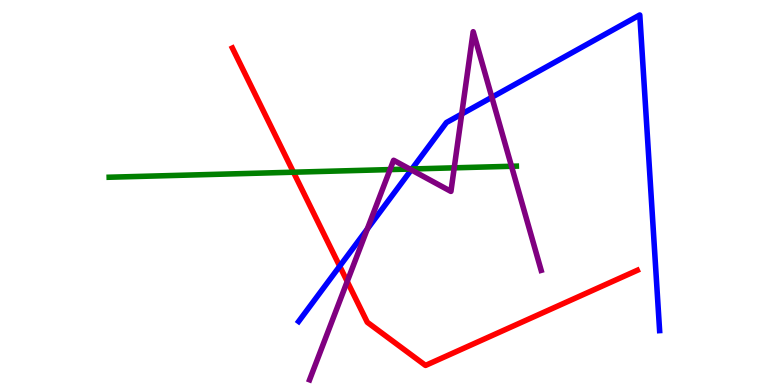[{'lines': ['blue', 'red'], 'intersections': [{'x': 4.38, 'y': 3.09}]}, {'lines': ['green', 'red'], 'intersections': [{'x': 3.79, 'y': 5.53}]}, {'lines': ['purple', 'red'], 'intersections': [{'x': 4.48, 'y': 2.69}]}, {'lines': ['blue', 'green'], 'intersections': [{'x': 5.32, 'y': 5.61}]}, {'lines': ['blue', 'purple'], 'intersections': [{'x': 4.74, 'y': 4.05}, {'x': 5.31, 'y': 5.59}, {'x': 5.96, 'y': 7.04}, {'x': 6.35, 'y': 7.47}]}, {'lines': ['green', 'purple'], 'intersections': [{'x': 5.03, 'y': 5.6}, {'x': 5.29, 'y': 5.61}, {'x': 5.86, 'y': 5.64}, {'x': 6.6, 'y': 5.68}]}]